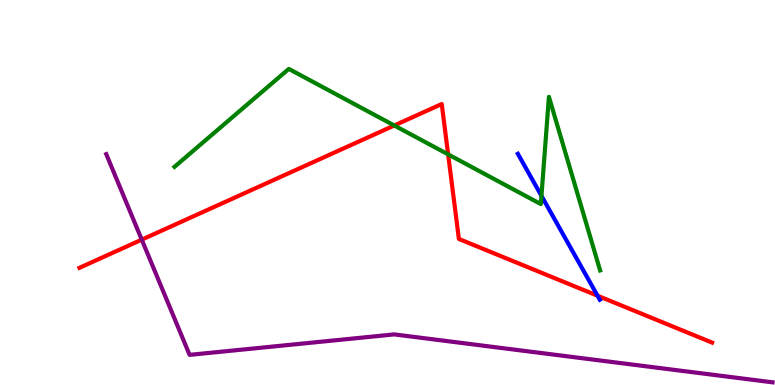[{'lines': ['blue', 'red'], 'intersections': [{'x': 7.71, 'y': 2.32}]}, {'lines': ['green', 'red'], 'intersections': [{'x': 5.09, 'y': 6.74}, {'x': 5.78, 'y': 5.99}]}, {'lines': ['purple', 'red'], 'intersections': [{'x': 1.83, 'y': 3.78}]}, {'lines': ['blue', 'green'], 'intersections': [{'x': 6.99, 'y': 4.91}]}, {'lines': ['blue', 'purple'], 'intersections': []}, {'lines': ['green', 'purple'], 'intersections': []}]